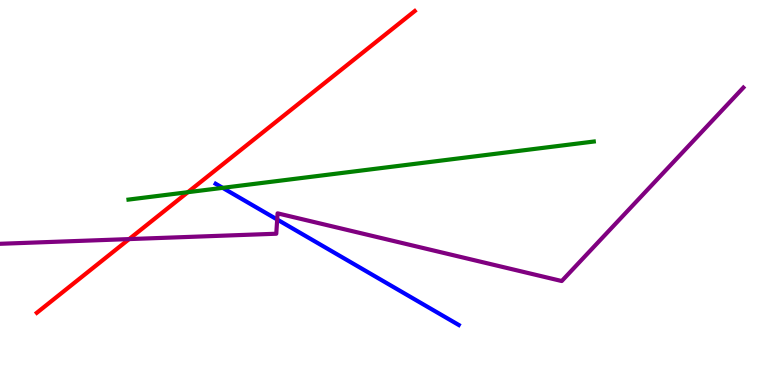[{'lines': ['blue', 'red'], 'intersections': []}, {'lines': ['green', 'red'], 'intersections': [{'x': 2.42, 'y': 5.01}]}, {'lines': ['purple', 'red'], 'intersections': [{'x': 1.67, 'y': 3.79}]}, {'lines': ['blue', 'green'], 'intersections': [{'x': 2.87, 'y': 5.12}]}, {'lines': ['blue', 'purple'], 'intersections': [{'x': 3.58, 'y': 4.3}]}, {'lines': ['green', 'purple'], 'intersections': []}]